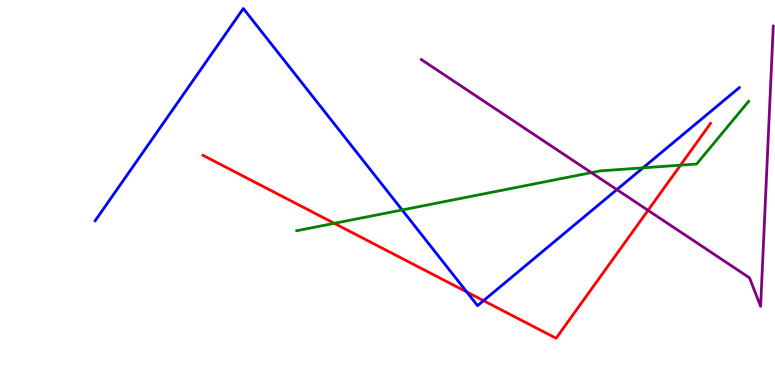[{'lines': ['blue', 'red'], 'intersections': [{'x': 6.02, 'y': 2.42}, {'x': 6.24, 'y': 2.19}]}, {'lines': ['green', 'red'], 'intersections': [{'x': 4.31, 'y': 4.2}, {'x': 8.78, 'y': 5.71}]}, {'lines': ['purple', 'red'], 'intersections': [{'x': 8.36, 'y': 4.54}]}, {'lines': ['blue', 'green'], 'intersections': [{'x': 5.19, 'y': 4.55}, {'x': 8.3, 'y': 5.64}]}, {'lines': ['blue', 'purple'], 'intersections': [{'x': 7.96, 'y': 5.08}]}, {'lines': ['green', 'purple'], 'intersections': [{'x': 7.63, 'y': 5.52}]}]